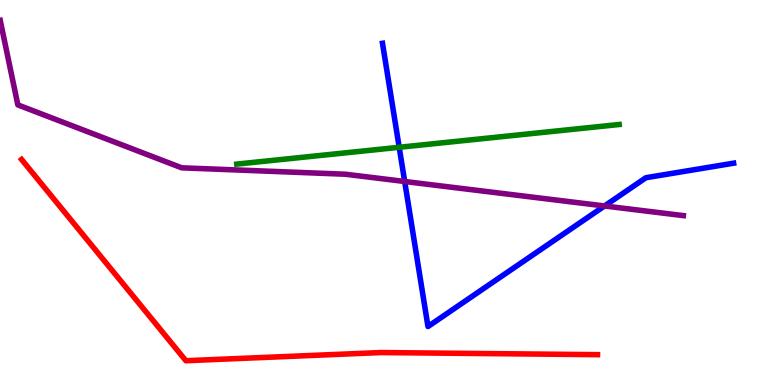[{'lines': ['blue', 'red'], 'intersections': []}, {'lines': ['green', 'red'], 'intersections': []}, {'lines': ['purple', 'red'], 'intersections': []}, {'lines': ['blue', 'green'], 'intersections': [{'x': 5.15, 'y': 6.17}]}, {'lines': ['blue', 'purple'], 'intersections': [{'x': 5.22, 'y': 5.29}, {'x': 7.8, 'y': 4.65}]}, {'lines': ['green', 'purple'], 'intersections': []}]